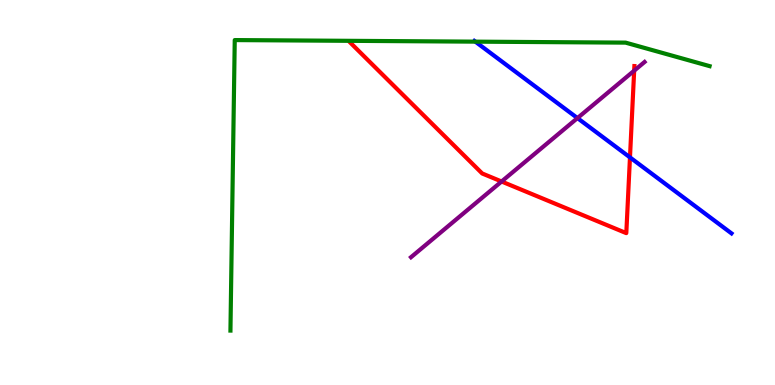[{'lines': ['blue', 'red'], 'intersections': [{'x': 8.13, 'y': 5.91}]}, {'lines': ['green', 'red'], 'intersections': []}, {'lines': ['purple', 'red'], 'intersections': [{'x': 6.47, 'y': 5.29}, {'x': 8.18, 'y': 8.16}]}, {'lines': ['blue', 'green'], 'intersections': [{'x': 6.13, 'y': 8.92}]}, {'lines': ['blue', 'purple'], 'intersections': [{'x': 7.45, 'y': 6.93}]}, {'lines': ['green', 'purple'], 'intersections': []}]